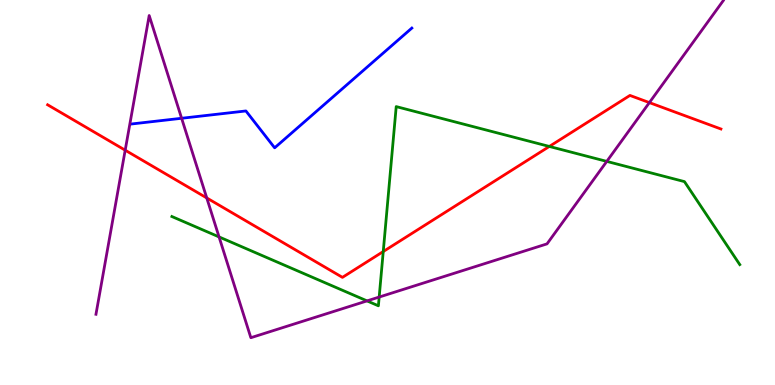[{'lines': ['blue', 'red'], 'intersections': []}, {'lines': ['green', 'red'], 'intersections': [{'x': 4.95, 'y': 3.47}, {'x': 7.09, 'y': 6.2}]}, {'lines': ['purple', 'red'], 'intersections': [{'x': 1.62, 'y': 6.1}, {'x': 2.67, 'y': 4.86}, {'x': 8.38, 'y': 7.34}]}, {'lines': ['blue', 'green'], 'intersections': []}, {'lines': ['blue', 'purple'], 'intersections': [{'x': 2.34, 'y': 6.93}]}, {'lines': ['green', 'purple'], 'intersections': [{'x': 2.83, 'y': 3.85}, {'x': 4.74, 'y': 2.18}, {'x': 4.89, 'y': 2.28}, {'x': 7.83, 'y': 5.81}]}]